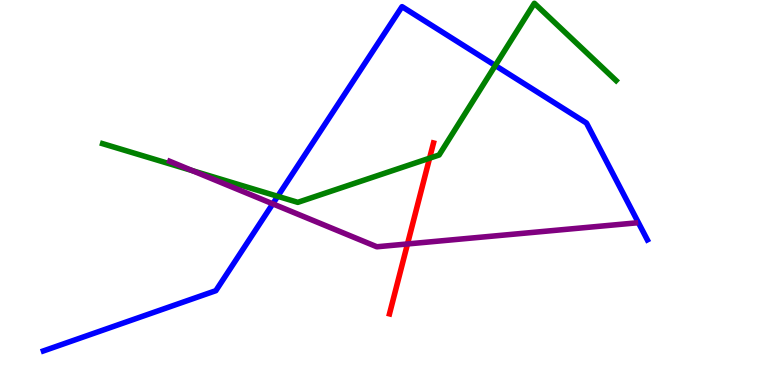[{'lines': ['blue', 'red'], 'intersections': []}, {'lines': ['green', 'red'], 'intersections': [{'x': 5.54, 'y': 5.89}]}, {'lines': ['purple', 'red'], 'intersections': [{'x': 5.26, 'y': 3.66}]}, {'lines': ['blue', 'green'], 'intersections': [{'x': 3.58, 'y': 4.9}, {'x': 6.39, 'y': 8.3}]}, {'lines': ['blue', 'purple'], 'intersections': [{'x': 3.52, 'y': 4.71}]}, {'lines': ['green', 'purple'], 'intersections': [{'x': 2.48, 'y': 5.57}]}]